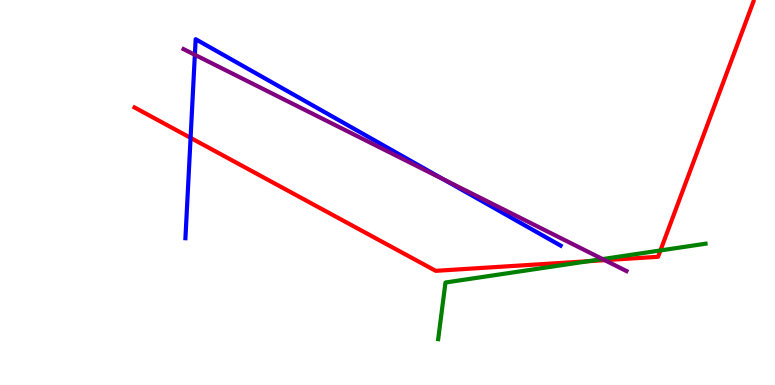[{'lines': ['blue', 'red'], 'intersections': [{'x': 2.46, 'y': 6.42}]}, {'lines': ['green', 'red'], 'intersections': [{'x': 7.59, 'y': 3.22}, {'x': 8.52, 'y': 3.5}]}, {'lines': ['purple', 'red'], 'intersections': [{'x': 7.8, 'y': 3.24}]}, {'lines': ['blue', 'green'], 'intersections': []}, {'lines': ['blue', 'purple'], 'intersections': [{'x': 2.51, 'y': 8.58}, {'x': 5.72, 'y': 5.34}]}, {'lines': ['green', 'purple'], 'intersections': [{'x': 7.78, 'y': 3.27}]}]